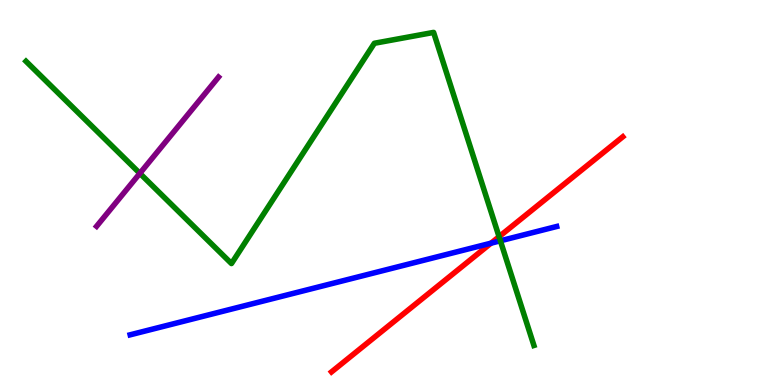[{'lines': ['blue', 'red'], 'intersections': [{'x': 6.34, 'y': 3.68}]}, {'lines': ['green', 'red'], 'intersections': [{'x': 6.44, 'y': 3.85}]}, {'lines': ['purple', 'red'], 'intersections': []}, {'lines': ['blue', 'green'], 'intersections': [{'x': 6.46, 'y': 3.75}]}, {'lines': ['blue', 'purple'], 'intersections': []}, {'lines': ['green', 'purple'], 'intersections': [{'x': 1.8, 'y': 5.5}]}]